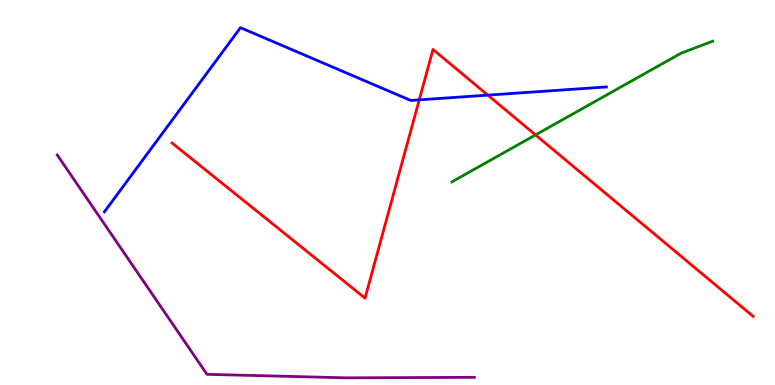[{'lines': ['blue', 'red'], 'intersections': [{'x': 5.41, 'y': 7.41}, {'x': 6.29, 'y': 7.53}]}, {'lines': ['green', 'red'], 'intersections': [{'x': 6.91, 'y': 6.5}]}, {'lines': ['purple', 'red'], 'intersections': []}, {'lines': ['blue', 'green'], 'intersections': []}, {'lines': ['blue', 'purple'], 'intersections': []}, {'lines': ['green', 'purple'], 'intersections': []}]